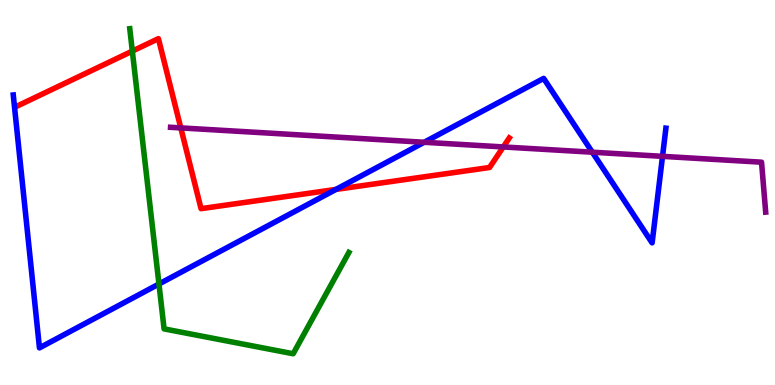[{'lines': ['blue', 'red'], 'intersections': [{'x': 4.34, 'y': 5.08}]}, {'lines': ['green', 'red'], 'intersections': [{'x': 1.71, 'y': 8.67}]}, {'lines': ['purple', 'red'], 'intersections': [{'x': 2.33, 'y': 6.68}, {'x': 6.49, 'y': 6.18}]}, {'lines': ['blue', 'green'], 'intersections': [{'x': 2.05, 'y': 2.62}]}, {'lines': ['blue', 'purple'], 'intersections': [{'x': 5.47, 'y': 6.3}, {'x': 7.64, 'y': 6.05}, {'x': 8.55, 'y': 5.94}]}, {'lines': ['green', 'purple'], 'intersections': []}]